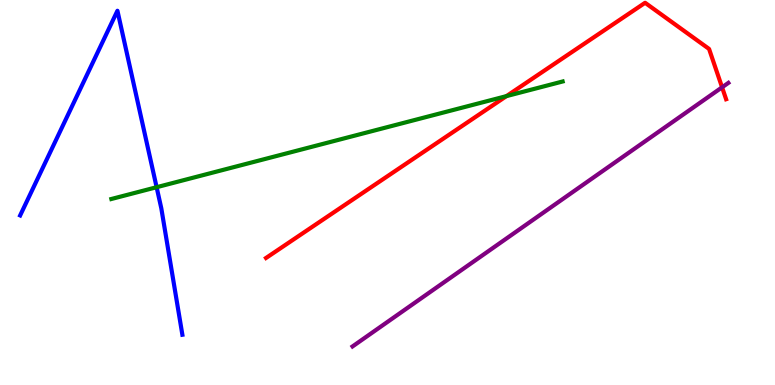[{'lines': ['blue', 'red'], 'intersections': []}, {'lines': ['green', 'red'], 'intersections': [{'x': 6.53, 'y': 7.5}]}, {'lines': ['purple', 'red'], 'intersections': [{'x': 9.32, 'y': 7.73}]}, {'lines': ['blue', 'green'], 'intersections': [{'x': 2.02, 'y': 5.14}]}, {'lines': ['blue', 'purple'], 'intersections': []}, {'lines': ['green', 'purple'], 'intersections': []}]